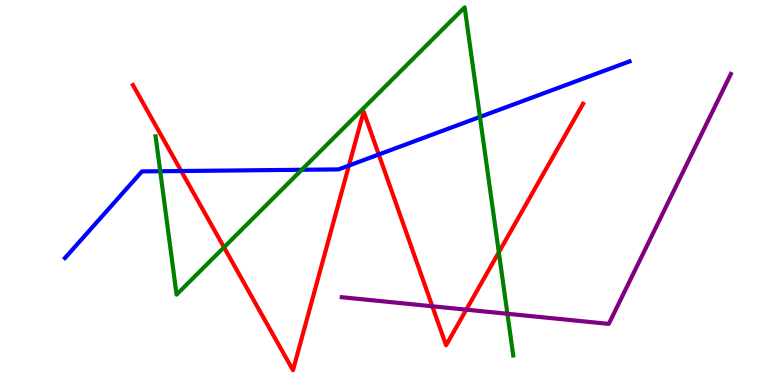[{'lines': ['blue', 'red'], 'intersections': [{'x': 2.34, 'y': 5.56}, {'x': 4.5, 'y': 5.7}, {'x': 4.89, 'y': 5.99}]}, {'lines': ['green', 'red'], 'intersections': [{'x': 2.89, 'y': 3.58}, {'x': 6.44, 'y': 3.45}]}, {'lines': ['purple', 'red'], 'intersections': [{'x': 5.58, 'y': 2.04}, {'x': 6.02, 'y': 1.96}]}, {'lines': ['blue', 'green'], 'intersections': [{'x': 2.07, 'y': 5.55}, {'x': 3.89, 'y': 5.59}, {'x': 6.19, 'y': 6.96}]}, {'lines': ['blue', 'purple'], 'intersections': []}, {'lines': ['green', 'purple'], 'intersections': [{'x': 6.55, 'y': 1.85}]}]